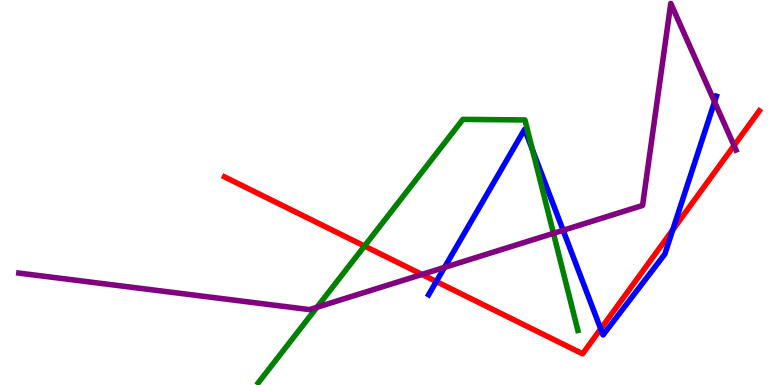[{'lines': ['blue', 'red'], 'intersections': [{'x': 5.63, 'y': 2.69}, {'x': 7.75, 'y': 1.46}, {'x': 8.68, 'y': 4.03}]}, {'lines': ['green', 'red'], 'intersections': [{'x': 4.7, 'y': 3.61}]}, {'lines': ['purple', 'red'], 'intersections': [{'x': 5.44, 'y': 2.87}, {'x': 9.47, 'y': 6.22}]}, {'lines': ['blue', 'green'], 'intersections': [{'x': 6.87, 'y': 6.1}]}, {'lines': ['blue', 'purple'], 'intersections': [{'x': 5.74, 'y': 3.06}, {'x': 7.27, 'y': 4.02}, {'x': 9.22, 'y': 7.36}]}, {'lines': ['green', 'purple'], 'intersections': [{'x': 4.09, 'y': 2.02}, {'x': 7.14, 'y': 3.94}]}]